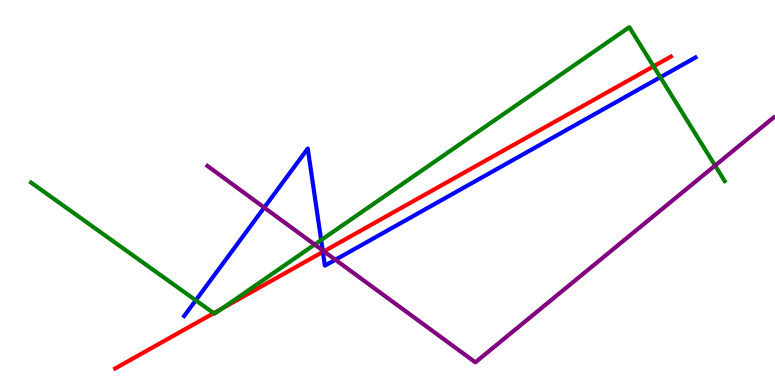[{'lines': ['blue', 'red'], 'intersections': [{'x': 4.17, 'y': 3.46}]}, {'lines': ['green', 'red'], 'intersections': [{'x': 2.76, 'y': 1.87}, {'x': 2.87, 'y': 1.99}, {'x': 8.43, 'y': 8.28}]}, {'lines': ['purple', 'red'], 'intersections': [{'x': 4.18, 'y': 3.47}]}, {'lines': ['blue', 'green'], 'intersections': [{'x': 2.53, 'y': 2.2}, {'x': 4.14, 'y': 3.76}, {'x': 8.52, 'y': 7.99}]}, {'lines': ['blue', 'purple'], 'intersections': [{'x': 3.41, 'y': 4.61}, {'x': 4.16, 'y': 3.5}, {'x': 4.33, 'y': 3.25}]}, {'lines': ['green', 'purple'], 'intersections': [{'x': 4.06, 'y': 3.65}, {'x': 9.23, 'y': 5.7}]}]